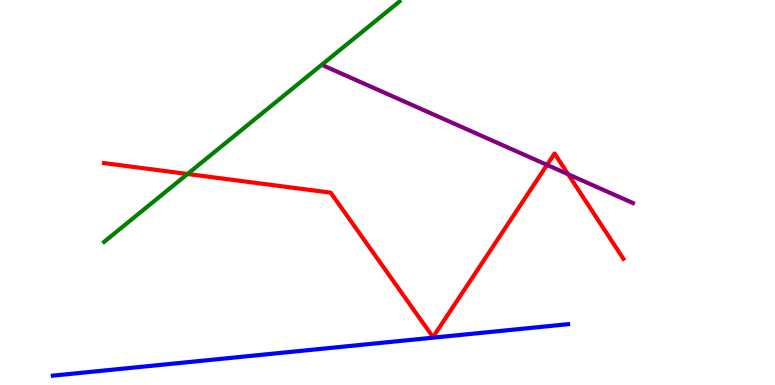[{'lines': ['blue', 'red'], 'intersections': []}, {'lines': ['green', 'red'], 'intersections': [{'x': 2.42, 'y': 5.48}]}, {'lines': ['purple', 'red'], 'intersections': [{'x': 7.06, 'y': 5.72}, {'x': 7.33, 'y': 5.47}]}, {'lines': ['blue', 'green'], 'intersections': []}, {'lines': ['blue', 'purple'], 'intersections': []}, {'lines': ['green', 'purple'], 'intersections': []}]